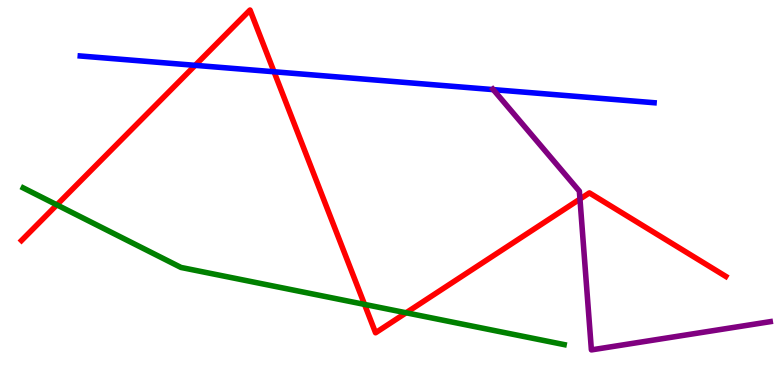[{'lines': ['blue', 'red'], 'intersections': [{'x': 2.52, 'y': 8.3}, {'x': 3.54, 'y': 8.14}]}, {'lines': ['green', 'red'], 'intersections': [{'x': 0.734, 'y': 4.68}, {'x': 4.7, 'y': 2.09}, {'x': 5.24, 'y': 1.88}]}, {'lines': ['purple', 'red'], 'intersections': [{'x': 7.48, 'y': 4.83}]}, {'lines': ['blue', 'green'], 'intersections': []}, {'lines': ['blue', 'purple'], 'intersections': [{'x': 6.36, 'y': 7.67}]}, {'lines': ['green', 'purple'], 'intersections': []}]